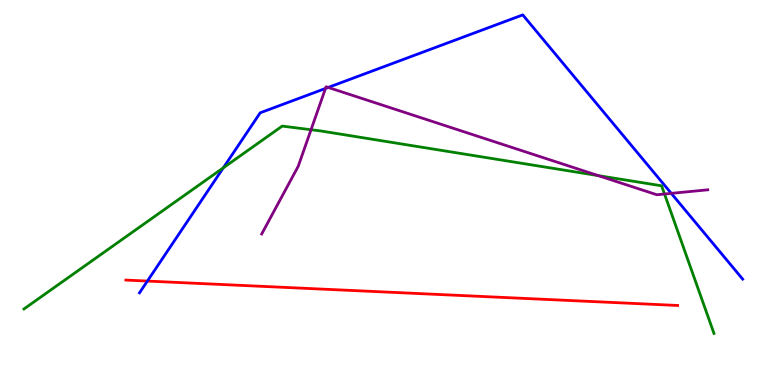[{'lines': ['blue', 'red'], 'intersections': [{'x': 1.9, 'y': 2.7}]}, {'lines': ['green', 'red'], 'intersections': []}, {'lines': ['purple', 'red'], 'intersections': []}, {'lines': ['blue', 'green'], 'intersections': [{'x': 2.88, 'y': 5.64}]}, {'lines': ['blue', 'purple'], 'intersections': [{'x': 4.2, 'y': 7.7}, {'x': 4.24, 'y': 7.73}, {'x': 8.66, 'y': 4.98}]}, {'lines': ['green', 'purple'], 'intersections': [{'x': 4.01, 'y': 6.63}, {'x': 7.72, 'y': 5.44}, {'x': 8.57, 'y': 4.96}]}]